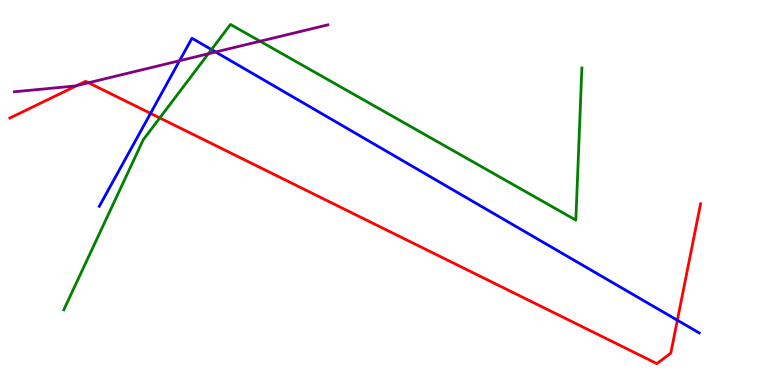[{'lines': ['blue', 'red'], 'intersections': [{'x': 1.94, 'y': 7.06}, {'x': 8.74, 'y': 1.68}]}, {'lines': ['green', 'red'], 'intersections': [{'x': 2.06, 'y': 6.94}]}, {'lines': ['purple', 'red'], 'intersections': [{'x': 0.992, 'y': 7.78}, {'x': 1.14, 'y': 7.85}]}, {'lines': ['blue', 'green'], 'intersections': [{'x': 2.73, 'y': 8.71}]}, {'lines': ['blue', 'purple'], 'intersections': [{'x': 2.32, 'y': 8.42}, {'x': 2.78, 'y': 8.65}]}, {'lines': ['green', 'purple'], 'intersections': [{'x': 2.69, 'y': 8.6}, {'x': 3.36, 'y': 8.93}]}]